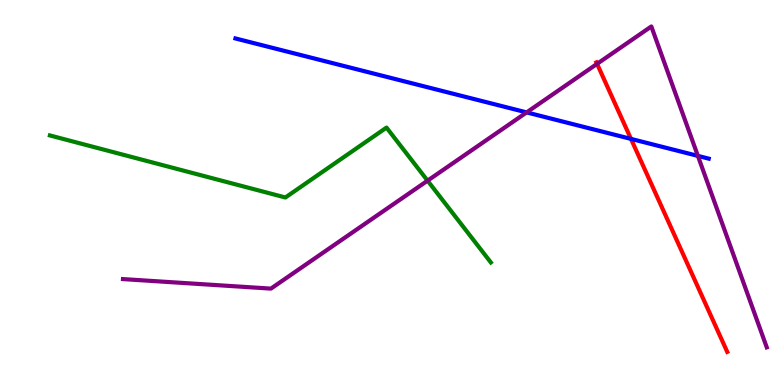[{'lines': ['blue', 'red'], 'intersections': [{'x': 8.14, 'y': 6.39}]}, {'lines': ['green', 'red'], 'intersections': []}, {'lines': ['purple', 'red'], 'intersections': [{'x': 7.7, 'y': 8.34}]}, {'lines': ['blue', 'green'], 'intersections': []}, {'lines': ['blue', 'purple'], 'intersections': [{'x': 6.8, 'y': 7.08}, {'x': 9.01, 'y': 5.95}]}, {'lines': ['green', 'purple'], 'intersections': [{'x': 5.52, 'y': 5.31}]}]